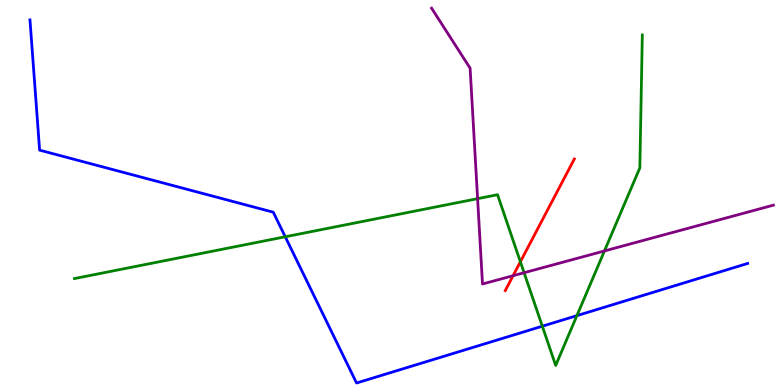[{'lines': ['blue', 'red'], 'intersections': []}, {'lines': ['green', 'red'], 'intersections': [{'x': 6.71, 'y': 3.2}]}, {'lines': ['purple', 'red'], 'intersections': [{'x': 6.62, 'y': 2.84}]}, {'lines': ['blue', 'green'], 'intersections': [{'x': 3.68, 'y': 3.85}, {'x': 7.0, 'y': 1.53}, {'x': 7.44, 'y': 1.8}]}, {'lines': ['blue', 'purple'], 'intersections': []}, {'lines': ['green', 'purple'], 'intersections': [{'x': 6.16, 'y': 4.84}, {'x': 6.76, 'y': 2.92}, {'x': 7.8, 'y': 3.48}]}]